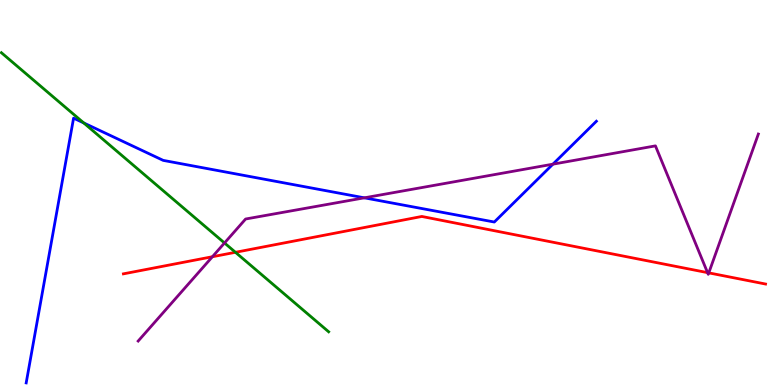[{'lines': ['blue', 'red'], 'intersections': []}, {'lines': ['green', 'red'], 'intersections': [{'x': 3.04, 'y': 3.45}]}, {'lines': ['purple', 'red'], 'intersections': [{'x': 2.74, 'y': 3.33}, {'x': 9.13, 'y': 2.92}, {'x': 9.15, 'y': 2.91}]}, {'lines': ['blue', 'green'], 'intersections': [{'x': 1.08, 'y': 6.81}]}, {'lines': ['blue', 'purple'], 'intersections': [{'x': 4.7, 'y': 4.86}, {'x': 7.13, 'y': 5.74}]}, {'lines': ['green', 'purple'], 'intersections': [{'x': 2.9, 'y': 3.69}]}]